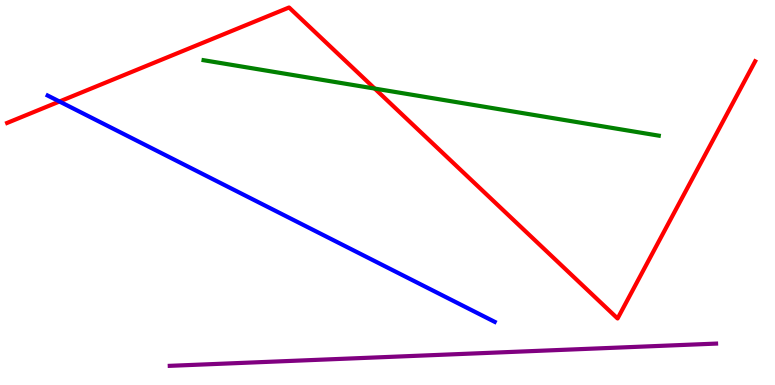[{'lines': ['blue', 'red'], 'intersections': [{'x': 0.767, 'y': 7.36}]}, {'lines': ['green', 'red'], 'intersections': [{'x': 4.84, 'y': 7.7}]}, {'lines': ['purple', 'red'], 'intersections': []}, {'lines': ['blue', 'green'], 'intersections': []}, {'lines': ['blue', 'purple'], 'intersections': []}, {'lines': ['green', 'purple'], 'intersections': []}]